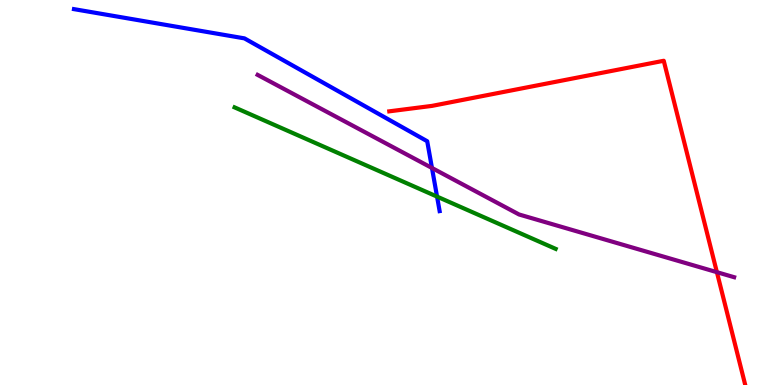[{'lines': ['blue', 'red'], 'intersections': []}, {'lines': ['green', 'red'], 'intersections': []}, {'lines': ['purple', 'red'], 'intersections': [{'x': 9.25, 'y': 2.93}]}, {'lines': ['blue', 'green'], 'intersections': [{'x': 5.64, 'y': 4.89}]}, {'lines': ['blue', 'purple'], 'intersections': [{'x': 5.57, 'y': 5.64}]}, {'lines': ['green', 'purple'], 'intersections': []}]